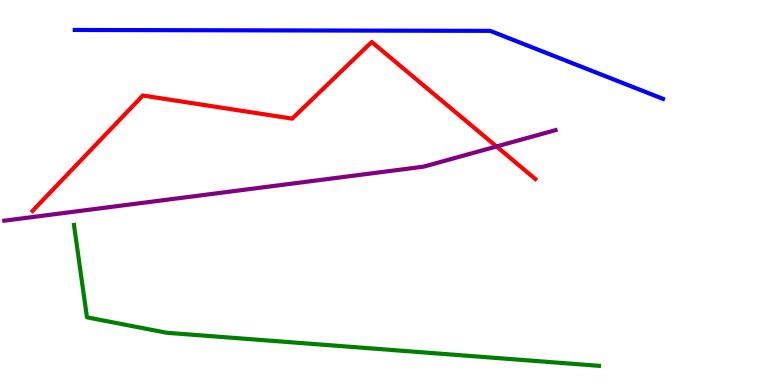[{'lines': ['blue', 'red'], 'intersections': []}, {'lines': ['green', 'red'], 'intersections': []}, {'lines': ['purple', 'red'], 'intersections': [{'x': 6.41, 'y': 6.2}]}, {'lines': ['blue', 'green'], 'intersections': []}, {'lines': ['blue', 'purple'], 'intersections': []}, {'lines': ['green', 'purple'], 'intersections': []}]